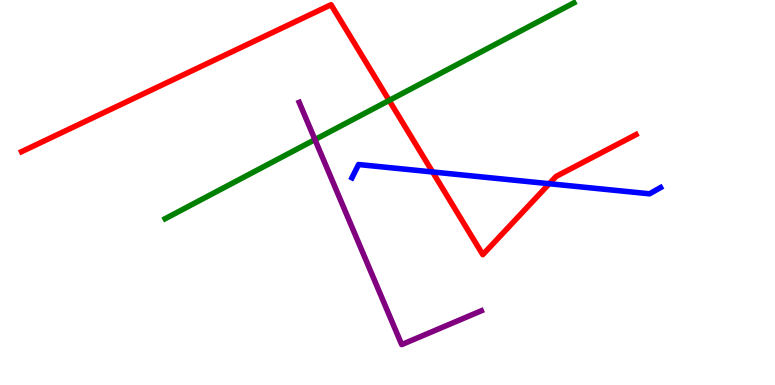[{'lines': ['blue', 'red'], 'intersections': [{'x': 5.58, 'y': 5.53}, {'x': 7.09, 'y': 5.23}]}, {'lines': ['green', 'red'], 'intersections': [{'x': 5.02, 'y': 7.39}]}, {'lines': ['purple', 'red'], 'intersections': []}, {'lines': ['blue', 'green'], 'intersections': []}, {'lines': ['blue', 'purple'], 'intersections': []}, {'lines': ['green', 'purple'], 'intersections': [{'x': 4.06, 'y': 6.37}]}]